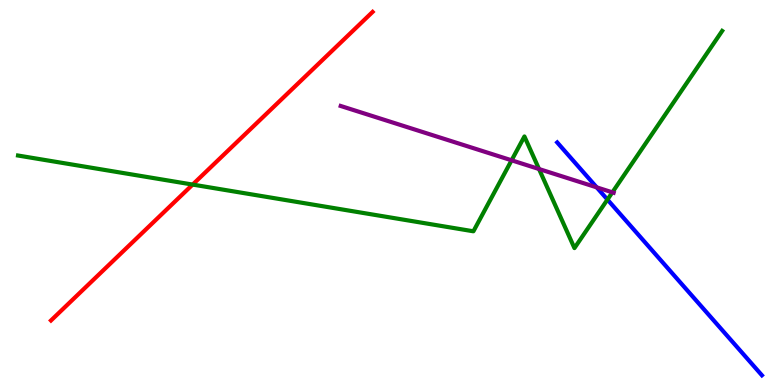[{'lines': ['blue', 'red'], 'intersections': []}, {'lines': ['green', 'red'], 'intersections': [{'x': 2.49, 'y': 5.21}]}, {'lines': ['purple', 'red'], 'intersections': []}, {'lines': ['blue', 'green'], 'intersections': [{'x': 7.84, 'y': 4.82}]}, {'lines': ['blue', 'purple'], 'intersections': [{'x': 7.7, 'y': 5.13}]}, {'lines': ['green', 'purple'], 'intersections': [{'x': 6.6, 'y': 5.84}, {'x': 6.96, 'y': 5.61}, {'x': 7.9, 'y': 5.0}]}]